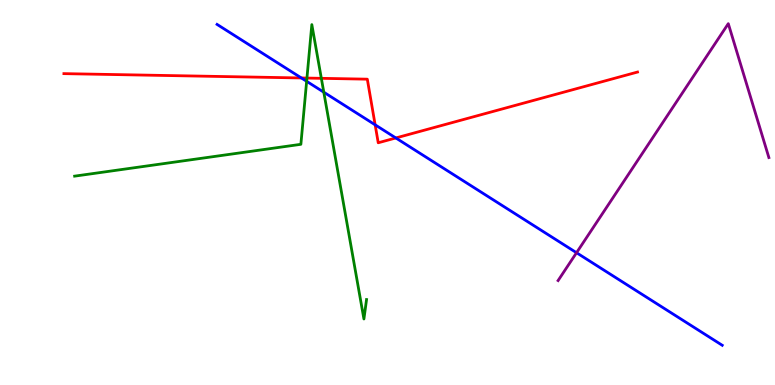[{'lines': ['blue', 'red'], 'intersections': [{'x': 3.89, 'y': 7.97}, {'x': 4.84, 'y': 6.76}, {'x': 5.11, 'y': 6.42}]}, {'lines': ['green', 'red'], 'intersections': [{'x': 3.96, 'y': 7.97}, {'x': 4.15, 'y': 7.97}]}, {'lines': ['purple', 'red'], 'intersections': []}, {'lines': ['blue', 'green'], 'intersections': [{'x': 3.96, 'y': 7.89}, {'x': 4.18, 'y': 7.61}]}, {'lines': ['blue', 'purple'], 'intersections': [{'x': 7.44, 'y': 3.44}]}, {'lines': ['green', 'purple'], 'intersections': []}]